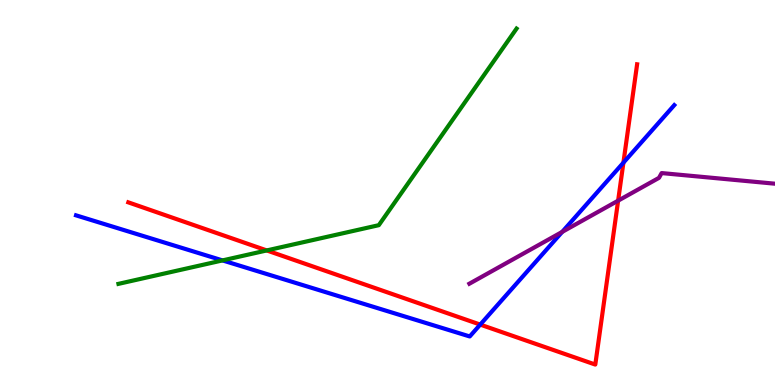[{'lines': ['blue', 'red'], 'intersections': [{'x': 6.2, 'y': 1.57}, {'x': 8.04, 'y': 5.77}]}, {'lines': ['green', 'red'], 'intersections': [{'x': 3.44, 'y': 3.5}]}, {'lines': ['purple', 'red'], 'intersections': [{'x': 7.98, 'y': 4.79}]}, {'lines': ['blue', 'green'], 'intersections': [{'x': 2.87, 'y': 3.24}]}, {'lines': ['blue', 'purple'], 'intersections': [{'x': 7.25, 'y': 3.98}]}, {'lines': ['green', 'purple'], 'intersections': []}]